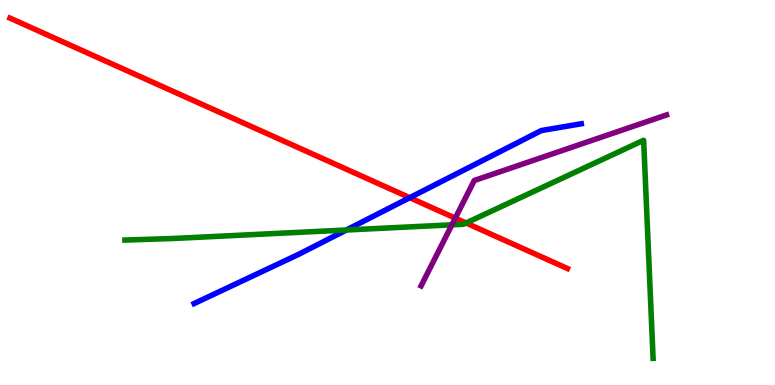[{'lines': ['blue', 'red'], 'intersections': [{'x': 5.29, 'y': 4.87}]}, {'lines': ['green', 'red'], 'intersections': [{'x': 6.01, 'y': 4.21}]}, {'lines': ['purple', 'red'], 'intersections': [{'x': 5.87, 'y': 4.33}]}, {'lines': ['blue', 'green'], 'intersections': [{'x': 4.47, 'y': 4.03}]}, {'lines': ['blue', 'purple'], 'intersections': []}, {'lines': ['green', 'purple'], 'intersections': [{'x': 5.83, 'y': 4.16}]}]